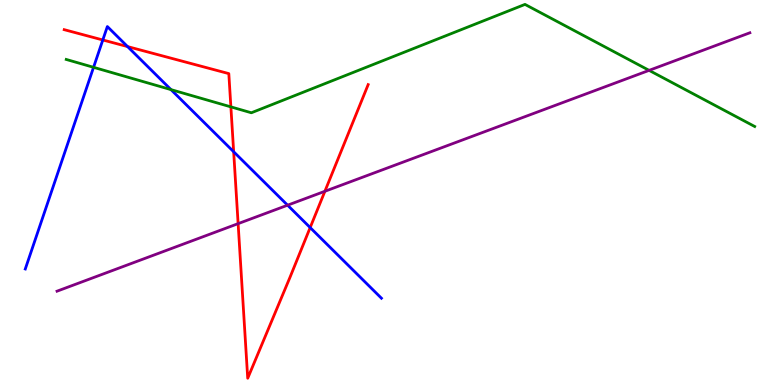[{'lines': ['blue', 'red'], 'intersections': [{'x': 1.33, 'y': 8.96}, {'x': 1.65, 'y': 8.79}, {'x': 3.02, 'y': 6.06}, {'x': 4.0, 'y': 4.09}]}, {'lines': ['green', 'red'], 'intersections': [{'x': 2.98, 'y': 7.22}]}, {'lines': ['purple', 'red'], 'intersections': [{'x': 3.07, 'y': 4.19}, {'x': 4.19, 'y': 5.03}]}, {'lines': ['blue', 'green'], 'intersections': [{'x': 1.21, 'y': 8.25}, {'x': 2.21, 'y': 7.67}]}, {'lines': ['blue', 'purple'], 'intersections': [{'x': 3.71, 'y': 4.67}]}, {'lines': ['green', 'purple'], 'intersections': [{'x': 8.38, 'y': 8.17}]}]